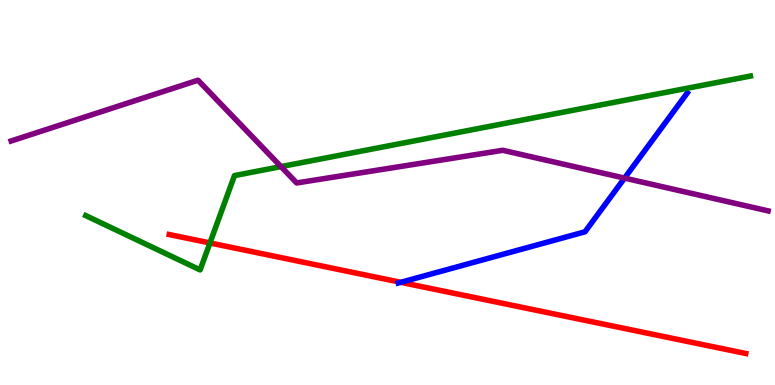[{'lines': ['blue', 'red'], 'intersections': [{'x': 5.17, 'y': 2.67}]}, {'lines': ['green', 'red'], 'intersections': [{'x': 2.71, 'y': 3.69}]}, {'lines': ['purple', 'red'], 'intersections': []}, {'lines': ['blue', 'green'], 'intersections': []}, {'lines': ['blue', 'purple'], 'intersections': [{'x': 8.06, 'y': 5.37}]}, {'lines': ['green', 'purple'], 'intersections': [{'x': 3.63, 'y': 5.67}]}]